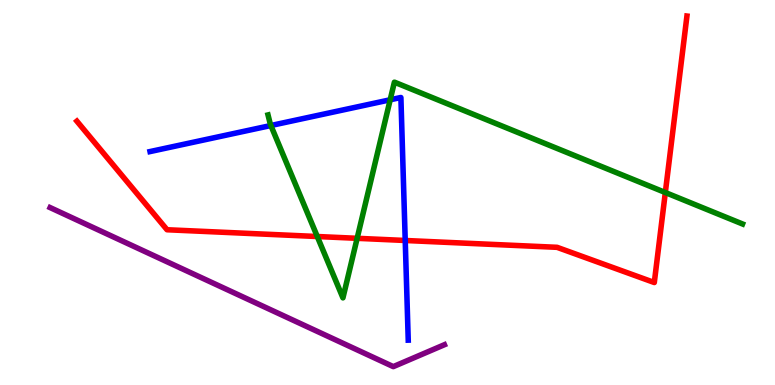[{'lines': ['blue', 'red'], 'intersections': [{'x': 5.23, 'y': 3.75}]}, {'lines': ['green', 'red'], 'intersections': [{'x': 4.09, 'y': 3.86}, {'x': 4.61, 'y': 3.81}, {'x': 8.58, 'y': 5.0}]}, {'lines': ['purple', 'red'], 'intersections': []}, {'lines': ['blue', 'green'], 'intersections': [{'x': 3.5, 'y': 6.74}, {'x': 5.03, 'y': 7.41}]}, {'lines': ['blue', 'purple'], 'intersections': []}, {'lines': ['green', 'purple'], 'intersections': []}]